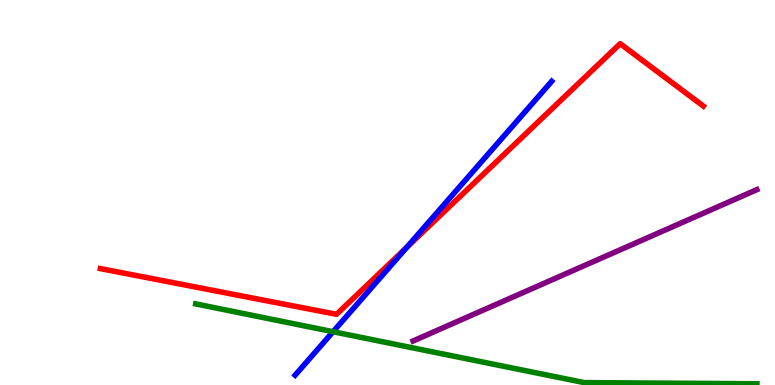[{'lines': ['blue', 'red'], 'intersections': [{'x': 5.25, 'y': 3.58}]}, {'lines': ['green', 'red'], 'intersections': []}, {'lines': ['purple', 'red'], 'intersections': []}, {'lines': ['blue', 'green'], 'intersections': [{'x': 4.3, 'y': 1.38}]}, {'lines': ['blue', 'purple'], 'intersections': []}, {'lines': ['green', 'purple'], 'intersections': []}]